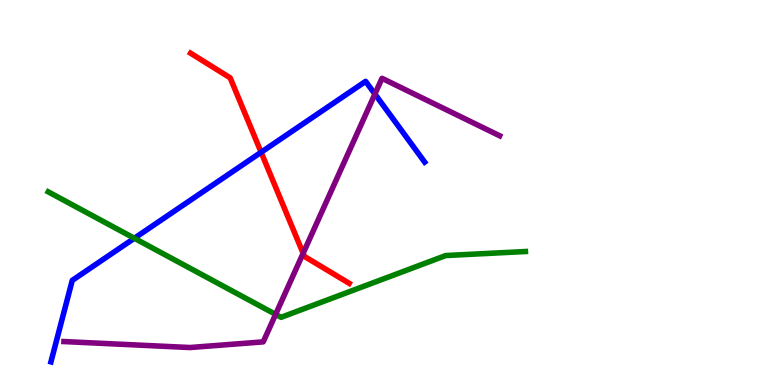[{'lines': ['blue', 'red'], 'intersections': [{'x': 3.37, 'y': 6.05}]}, {'lines': ['green', 'red'], 'intersections': []}, {'lines': ['purple', 'red'], 'intersections': [{'x': 3.91, 'y': 3.42}]}, {'lines': ['blue', 'green'], 'intersections': [{'x': 1.73, 'y': 3.81}]}, {'lines': ['blue', 'purple'], 'intersections': [{'x': 4.84, 'y': 7.56}]}, {'lines': ['green', 'purple'], 'intersections': [{'x': 3.56, 'y': 1.83}]}]